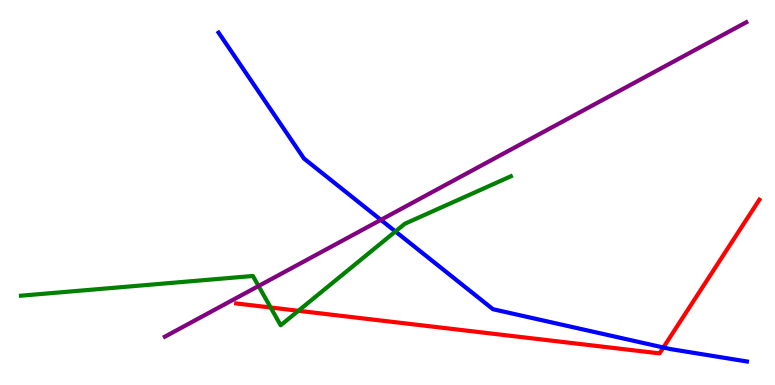[{'lines': ['blue', 'red'], 'intersections': [{'x': 8.56, 'y': 0.974}]}, {'lines': ['green', 'red'], 'intersections': [{'x': 3.49, 'y': 2.01}, {'x': 3.85, 'y': 1.93}]}, {'lines': ['purple', 'red'], 'intersections': []}, {'lines': ['blue', 'green'], 'intersections': [{'x': 5.1, 'y': 3.99}]}, {'lines': ['blue', 'purple'], 'intersections': [{'x': 4.91, 'y': 4.29}]}, {'lines': ['green', 'purple'], 'intersections': [{'x': 3.34, 'y': 2.57}]}]